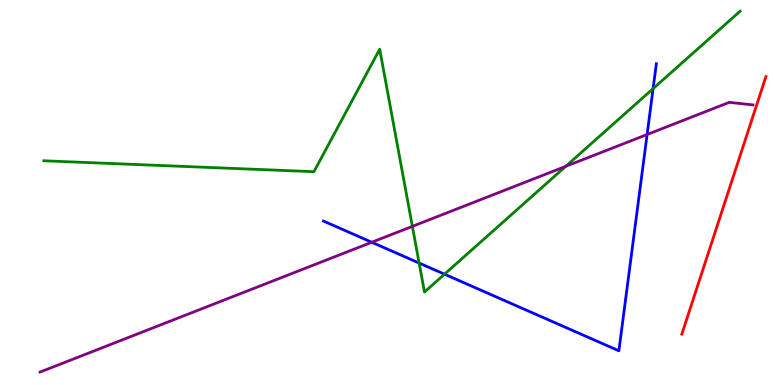[{'lines': ['blue', 'red'], 'intersections': []}, {'lines': ['green', 'red'], 'intersections': []}, {'lines': ['purple', 'red'], 'intersections': []}, {'lines': ['blue', 'green'], 'intersections': [{'x': 5.41, 'y': 3.17}, {'x': 5.74, 'y': 2.88}, {'x': 8.43, 'y': 7.7}]}, {'lines': ['blue', 'purple'], 'intersections': [{'x': 4.8, 'y': 3.71}, {'x': 8.35, 'y': 6.51}]}, {'lines': ['green', 'purple'], 'intersections': [{'x': 5.32, 'y': 4.12}, {'x': 7.3, 'y': 5.68}]}]